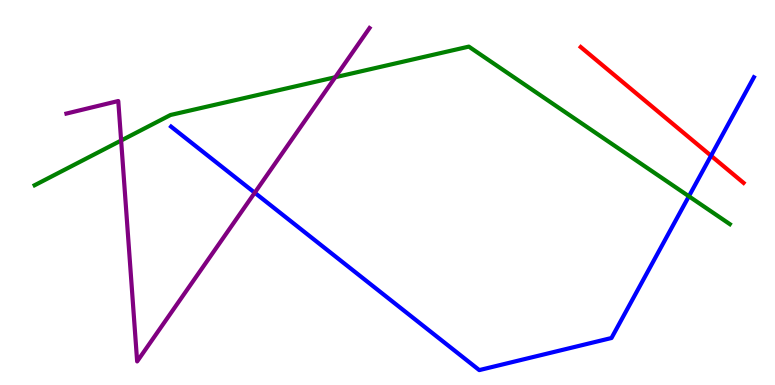[{'lines': ['blue', 'red'], 'intersections': [{'x': 9.17, 'y': 5.95}]}, {'lines': ['green', 'red'], 'intersections': []}, {'lines': ['purple', 'red'], 'intersections': []}, {'lines': ['blue', 'green'], 'intersections': [{'x': 8.89, 'y': 4.9}]}, {'lines': ['blue', 'purple'], 'intersections': [{'x': 3.29, 'y': 4.99}]}, {'lines': ['green', 'purple'], 'intersections': [{'x': 1.56, 'y': 6.35}, {'x': 4.33, 'y': 7.99}]}]